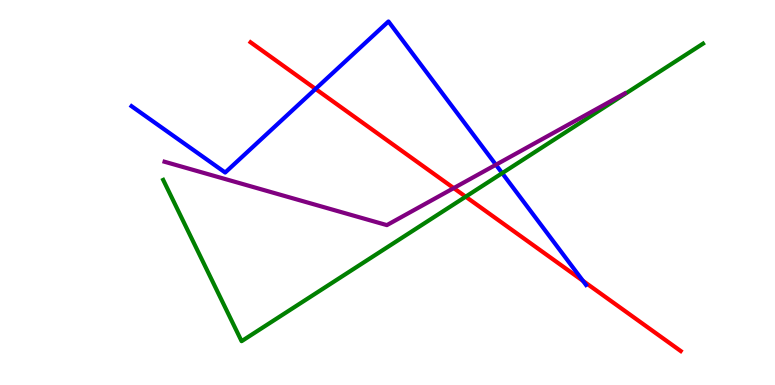[{'lines': ['blue', 'red'], 'intersections': [{'x': 4.07, 'y': 7.69}, {'x': 7.52, 'y': 2.7}]}, {'lines': ['green', 'red'], 'intersections': [{'x': 6.01, 'y': 4.89}]}, {'lines': ['purple', 'red'], 'intersections': [{'x': 5.85, 'y': 5.11}]}, {'lines': ['blue', 'green'], 'intersections': [{'x': 6.48, 'y': 5.5}]}, {'lines': ['blue', 'purple'], 'intersections': [{'x': 6.4, 'y': 5.72}]}, {'lines': ['green', 'purple'], 'intersections': []}]